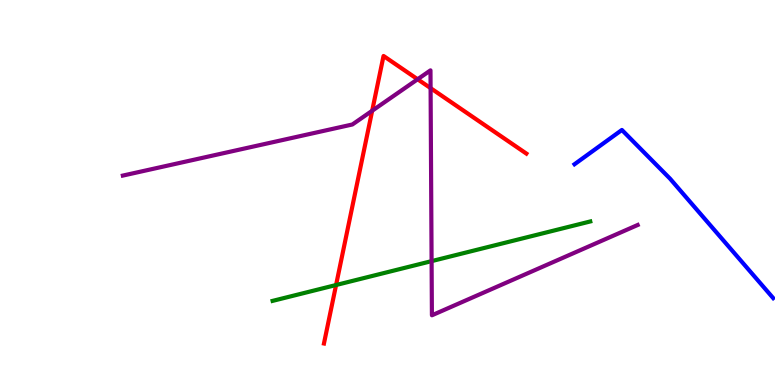[{'lines': ['blue', 'red'], 'intersections': []}, {'lines': ['green', 'red'], 'intersections': [{'x': 4.34, 'y': 2.6}]}, {'lines': ['purple', 'red'], 'intersections': [{'x': 4.8, 'y': 7.12}, {'x': 5.39, 'y': 7.94}, {'x': 5.56, 'y': 7.71}]}, {'lines': ['blue', 'green'], 'intersections': []}, {'lines': ['blue', 'purple'], 'intersections': []}, {'lines': ['green', 'purple'], 'intersections': [{'x': 5.57, 'y': 3.22}]}]